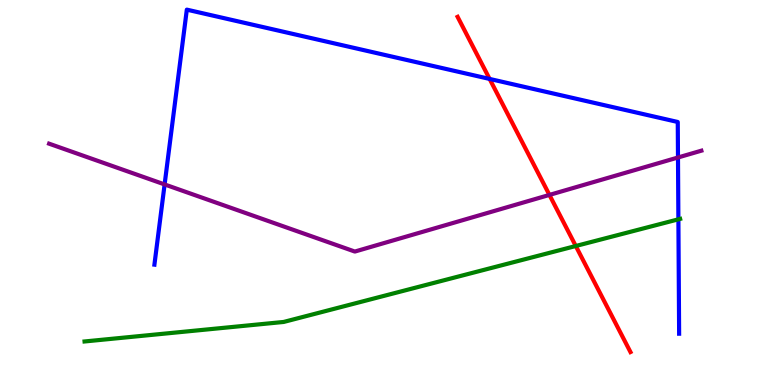[{'lines': ['blue', 'red'], 'intersections': [{'x': 6.32, 'y': 7.95}]}, {'lines': ['green', 'red'], 'intersections': [{'x': 7.43, 'y': 3.61}]}, {'lines': ['purple', 'red'], 'intersections': [{'x': 7.09, 'y': 4.94}]}, {'lines': ['blue', 'green'], 'intersections': [{'x': 8.75, 'y': 4.3}]}, {'lines': ['blue', 'purple'], 'intersections': [{'x': 2.12, 'y': 5.21}, {'x': 8.75, 'y': 5.91}]}, {'lines': ['green', 'purple'], 'intersections': []}]